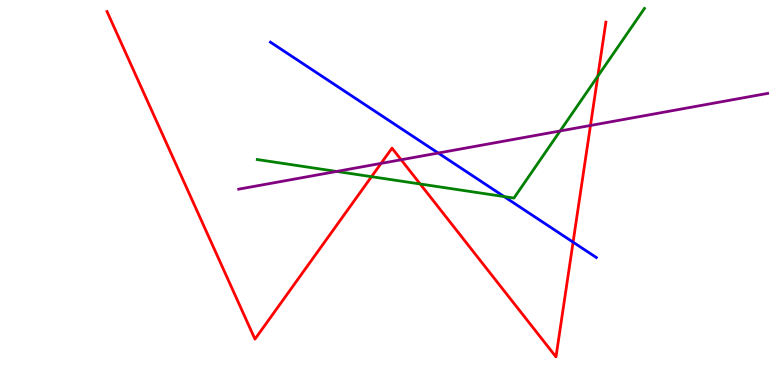[{'lines': ['blue', 'red'], 'intersections': [{'x': 7.39, 'y': 3.71}]}, {'lines': ['green', 'red'], 'intersections': [{'x': 4.79, 'y': 5.41}, {'x': 5.42, 'y': 5.22}, {'x': 7.71, 'y': 8.02}]}, {'lines': ['purple', 'red'], 'intersections': [{'x': 4.92, 'y': 5.76}, {'x': 5.18, 'y': 5.85}, {'x': 7.62, 'y': 6.74}]}, {'lines': ['blue', 'green'], 'intersections': [{'x': 6.5, 'y': 4.89}]}, {'lines': ['blue', 'purple'], 'intersections': [{'x': 5.65, 'y': 6.02}]}, {'lines': ['green', 'purple'], 'intersections': [{'x': 4.34, 'y': 5.55}, {'x': 7.23, 'y': 6.6}]}]